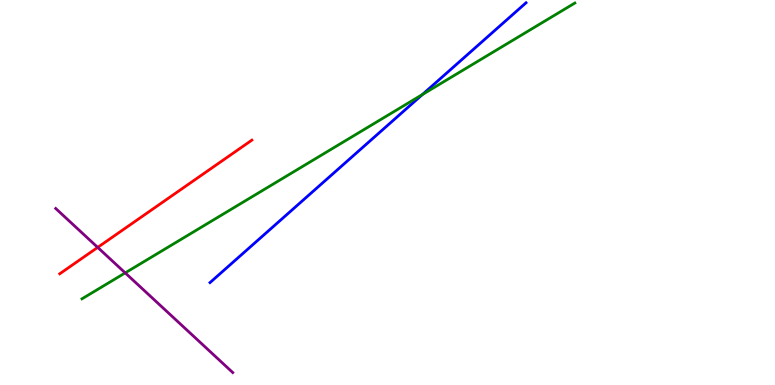[{'lines': ['blue', 'red'], 'intersections': []}, {'lines': ['green', 'red'], 'intersections': []}, {'lines': ['purple', 'red'], 'intersections': [{'x': 1.26, 'y': 3.57}]}, {'lines': ['blue', 'green'], 'intersections': [{'x': 5.45, 'y': 7.55}]}, {'lines': ['blue', 'purple'], 'intersections': []}, {'lines': ['green', 'purple'], 'intersections': [{'x': 1.62, 'y': 2.91}]}]